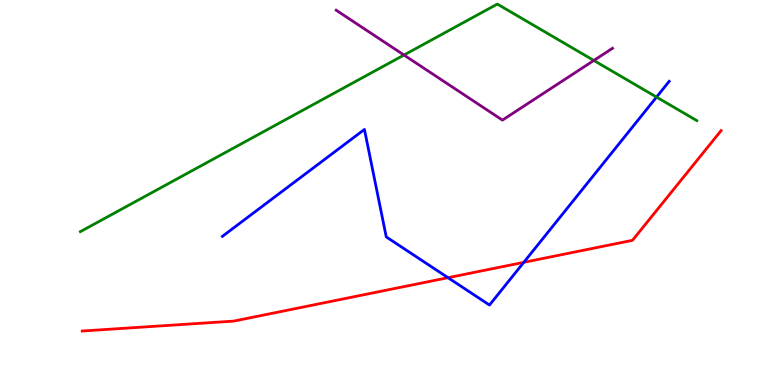[{'lines': ['blue', 'red'], 'intersections': [{'x': 5.78, 'y': 2.79}, {'x': 6.76, 'y': 3.19}]}, {'lines': ['green', 'red'], 'intersections': []}, {'lines': ['purple', 'red'], 'intersections': []}, {'lines': ['blue', 'green'], 'intersections': [{'x': 8.47, 'y': 7.48}]}, {'lines': ['blue', 'purple'], 'intersections': []}, {'lines': ['green', 'purple'], 'intersections': [{'x': 5.21, 'y': 8.57}, {'x': 7.66, 'y': 8.43}]}]